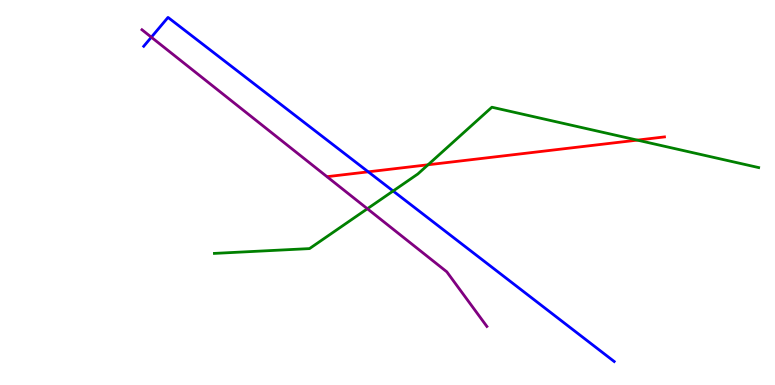[{'lines': ['blue', 'red'], 'intersections': [{'x': 4.75, 'y': 5.54}]}, {'lines': ['green', 'red'], 'intersections': [{'x': 5.52, 'y': 5.72}, {'x': 8.22, 'y': 6.36}]}, {'lines': ['purple', 'red'], 'intersections': []}, {'lines': ['blue', 'green'], 'intersections': [{'x': 5.07, 'y': 5.04}]}, {'lines': ['blue', 'purple'], 'intersections': [{'x': 1.95, 'y': 9.03}]}, {'lines': ['green', 'purple'], 'intersections': [{'x': 4.74, 'y': 4.58}]}]